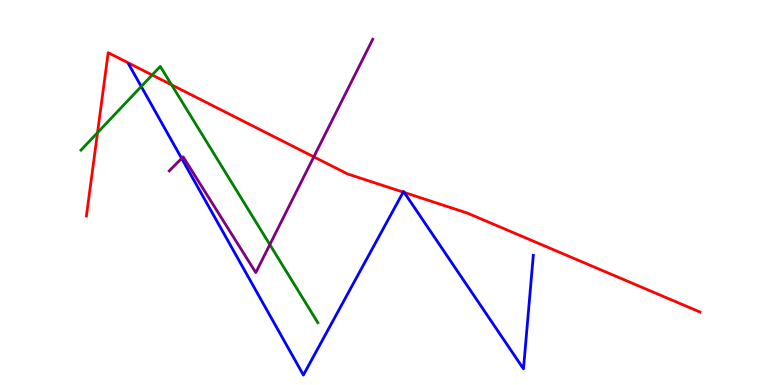[{'lines': ['blue', 'red'], 'intersections': [{'x': 5.2, 'y': 5.01}, {'x': 5.22, 'y': 5.0}]}, {'lines': ['green', 'red'], 'intersections': [{'x': 1.26, 'y': 6.55}, {'x': 1.96, 'y': 8.05}, {'x': 2.21, 'y': 7.8}]}, {'lines': ['purple', 'red'], 'intersections': [{'x': 4.05, 'y': 5.93}]}, {'lines': ['blue', 'green'], 'intersections': [{'x': 1.82, 'y': 7.75}]}, {'lines': ['blue', 'purple'], 'intersections': [{'x': 2.34, 'y': 5.89}]}, {'lines': ['green', 'purple'], 'intersections': [{'x': 3.48, 'y': 3.65}]}]